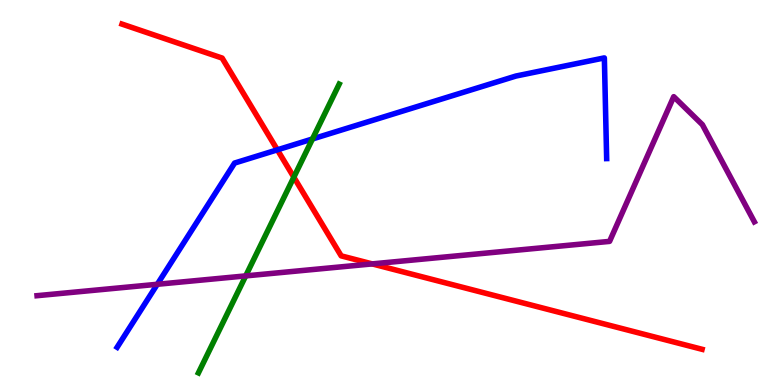[{'lines': ['blue', 'red'], 'intersections': [{'x': 3.58, 'y': 6.11}]}, {'lines': ['green', 'red'], 'intersections': [{'x': 3.79, 'y': 5.4}]}, {'lines': ['purple', 'red'], 'intersections': [{'x': 4.8, 'y': 3.15}]}, {'lines': ['blue', 'green'], 'intersections': [{'x': 4.03, 'y': 6.39}]}, {'lines': ['blue', 'purple'], 'intersections': [{'x': 2.03, 'y': 2.62}]}, {'lines': ['green', 'purple'], 'intersections': [{'x': 3.17, 'y': 2.83}]}]